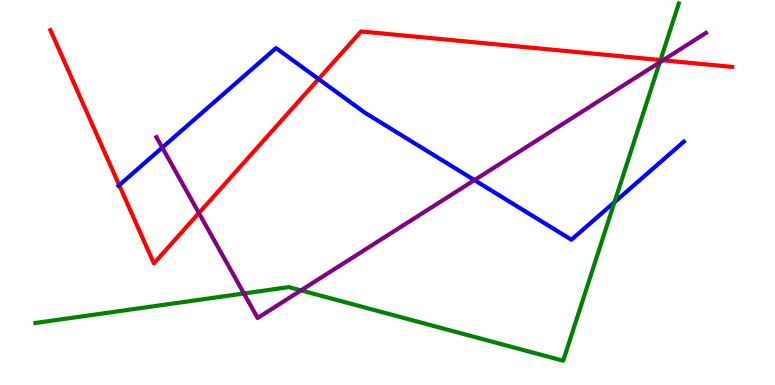[{'lines': ['blue', 'red'], 'intersections': [{'x': 1.54, 'y': 5.19}, {'x': 4.11, 'y': 7.95}]}, {'lines': ['green', 'red'], 'intersections': [{'x': 8.52, 'y': 8.44}]}, {'lines': ['purple', 'red'], 'intersections': [{'x': 2.57, 'y': 4.47}, {'x': 8.55, 'y': 8.43}]}, {'lines': ['blue', 'green'], 'intersections': [{'x': 7.93, 'y': 4.75}]}, {'lines': ['blue', 'purple'], 'intersections': [{'x': 2.09, 'y': 6.17}, {'x': 6.12, 'y': 5.32}]}, {'lines': ['green', 'purple'], 'intersections': [{'x': 3.15, 'y': 2.38}, {'x': 3.88, 'y': 2.46}, {'x': 8.51, 'y': 8.38}]}]